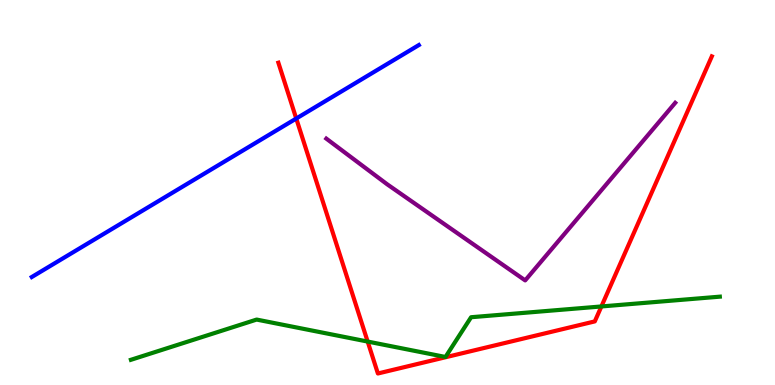[{'lines': ['blue', 'red'], 'intersections': [{'x': 3.82, 'y': 6.92}]}, {'lines': ['green', 'red'], 'intersections': [{'x': 4.74, 'y': 1.13}, {'x': 7.76, 'y': 2.04}]}, {'lines': ['purple', 'red'], 'intersections': []}, {'lines': ['blue', 'green'], 'intersections': []}, {'lines': ['blue', 'purple'], 'intersections': []}, {'lines': ['green', 'purple'], 'intersections': []}]